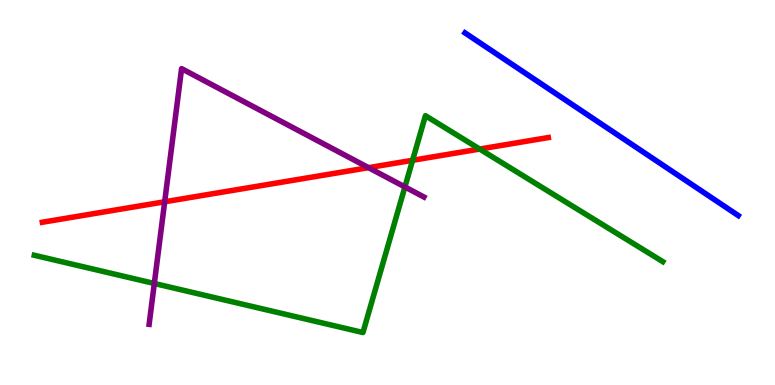[{'lines': ['blue', 'red'], 'intersections': []}, {'lines': ['green', 'red'], 'intersections': [{'x': 5.32, 'y': 5.84}, {'x': 6.19, 'y': 6.13}]}, {'lines': ['purple', 'red'], 'intersections': [{'x': 2.12, 'y': 4.76}, {'x': 4.75, 'y': 5.65}]}, {'lines': ['blue', 'green'], 'intersections': []}, {'lines': ['blue', 'purple'], 'intersections': []}, {'lines': ['green', 'purple'], 'intersections': [{'x': 1.99, 'y': 2.64}, {'x': 5.22, 'y': 5.14}]}]